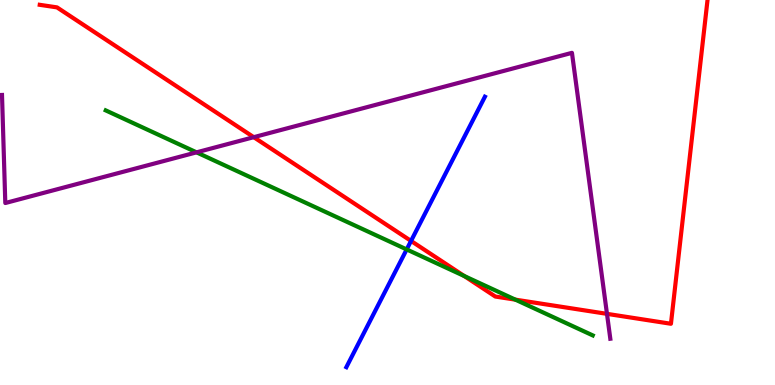[{'lines': ['blue', 'red'], 'intersections': [{'x': 5.3, 'y': 3.74}]}, {'lines': ['green', 'red'], 'intersections': [{'x': 5.99, 'y': 2.83}, {'x': 6.65, 'y': 2.22}]}, {'lines': ['purple', 'red'], 'intersections': [{'x': 3.27, 'y': 6.44}, {'x': 7.83, 'y': 1.85}]}, {'lines': ['blue', 'green'], 'intersections': [{'x': 5.25, 'y': 3.52}]}, {'lines': ['blue', 'purple'], 'intersections': []}, {'lines': ['green', 'purple'], 'intersections': [{'x': 2.54, 'y': 6.04}]}]